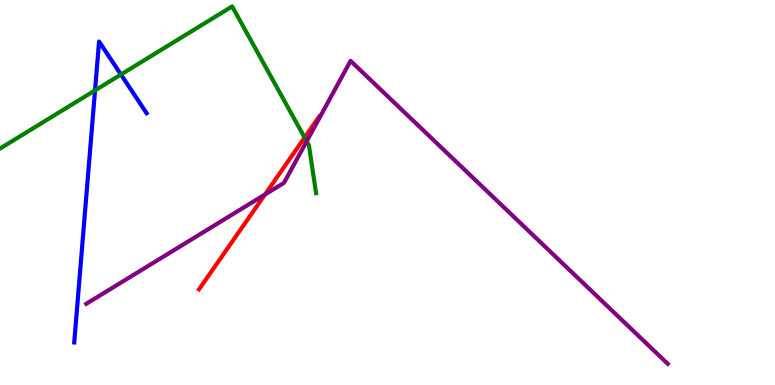[{'lines': ['blue', 'red'], 'intersections': []}, {'lines': ['green', 'red'], 'intersections': [{'x': 3.93, 'y': 6.43}]}, {'lines': ['purple', 'red'], 'intersections': [{'x': 3.42, 'y': 4.95}]}, {'lines': ['blue', 'green'], 'intersections': [{'x': 1.23, 'y': 7.65}, {'x': 1.56, 'y': 8.06}]}, {'lines': ['blue', 'purple'], 'intersections': []}, {'lines': ['green', 'purple'], 'intersections': [{'x': 3.96, 'y': 6.33}]}]